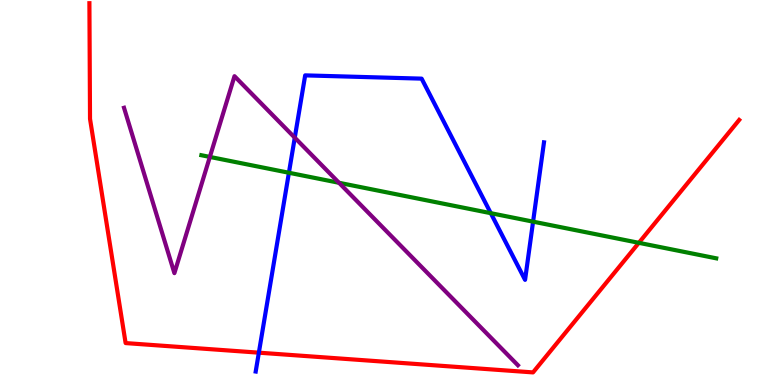[{'lines': ['blue', 'red'], 'intersections': [{'x': 3.34, 'y': 0.84}]}, {'lines': ['green', 'red'], 'intersections': [{'x': 8.24, 'y': 3.69}]}, {'lines': ['purple', 'red'], 'intersections': []}, {'lines': ['blue', 'green'], 'intersections': [{'x': 3.73, 'y': 5.51}, {'x': 6.33, 'y': 4.46}, {'x': 6.88, 'y': 4.24}]}, {'lines': ['blue', 'purple'], 'intersections': [{'x': 3.8, 'y': 6.42}]}, {'lines': ['green', 'purple'], 'intersections': [{'x': 2.71, 'y': 5.92}, {'x': 4.37, 'y': 5.25}]}]